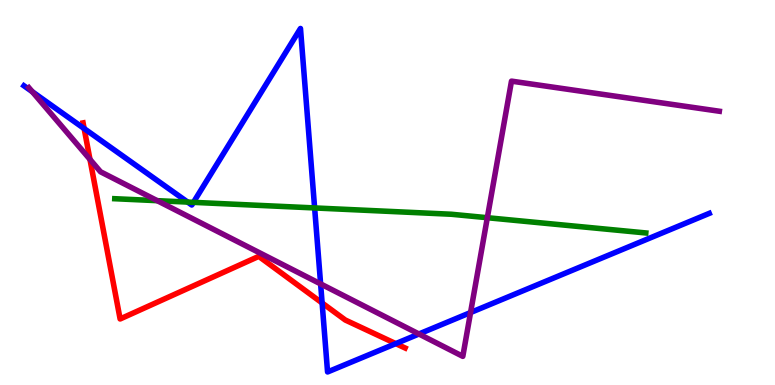[{'lines': ['blue', 'red'], 'intersections': [{'x': 1.09, 'y': 6.66}, {'x': 4.16, 'y': 2.13}, {'x': 5.11, 'y': 1.07}]}, {'lines': ['green', 'red'], 'intersections': []}, {'lines': ['purple', 'red'], 'intersections': [{'x': 1.16, 'y': 5.86}]}, {'lines': ['blue', 'green'], 'intersections': [{'x': 2.42, 'y': 4.75}, {'x': 2.5, 'y': 4.74}, {'x': 4.06, 'y': 4.6}]}, {'lines': ['blue', 'purple'], 'intersections': [{'x': 0.417, 'y': 7.62}, {'x': 4.14, 'y': 2.63}, {'x': 5.41, 'y': 1.32}, {'x': 6.07, 'y': 1.88}]}, {'lines': ['green', 'purple'], 'intersections': [{'x': 2.03, 'y': 4.79}, {'x': 6.29, 'y': 4.35}]}]